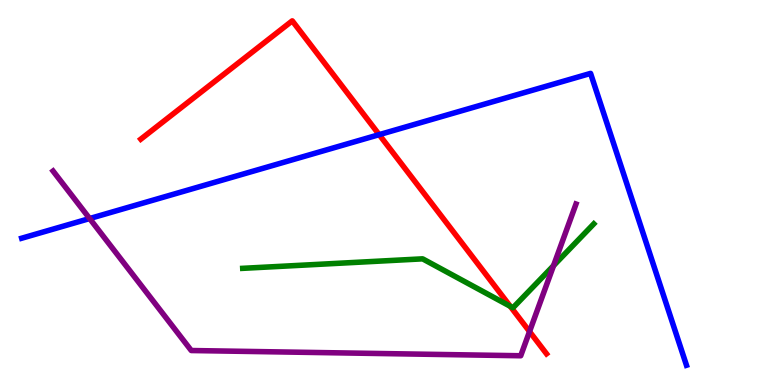[{'lines': ['blue', 'red'], 'intersections': [{'x': 4.89, 'y': 6.5}]}, {'lines': ['green', 'red'], 'intersections': [{'x': 6.58, 'y': 2.04}]}, {'lines': ['purple', 'red'], 'intersections': [{'x': 6.83, 'y': 1.39}]}, {'lines': ['blue', 'green'], 'intersections': []}, {'lines': ['blue', 'purple'], 'intersections': [{'x': 1.16, 'y': 4.32}]}, {'lines': ['green', 'purple'], 'intersections': [{'x': 7.14, 'y': 3.1}]}]